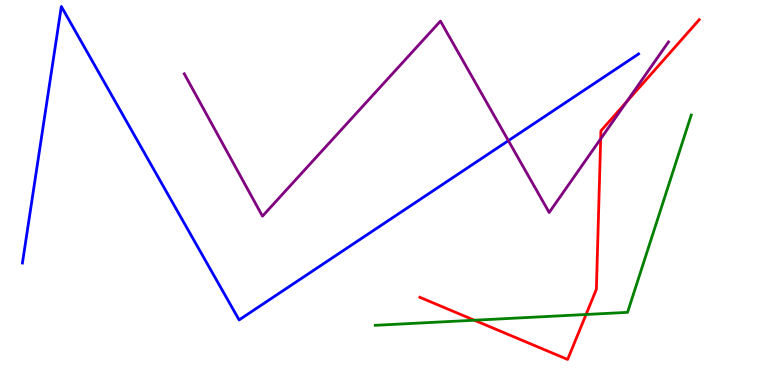[{'lines': ['blue', 'red'], 'intersections': []}, {'lines': ['green', 'red'], 'intersections': [{'x': 6.12, 'y': 1.68}, {'x': 7.56, 'y': 1.83}]}, {'lines': ['purple', 'red'], 'intersections': [{'x': 7.75, 'y': 6.39}, {'x': 8.08, 'y': 7.35}]}, {'lines': ['blue', 'green'], 'intersections': []}, {'lines': ['blue', 'purple'], 'intersections': [{'x': 6.56, 'y': 6.35}]}, {'lines': ['green', 'purple'], 'intersections': []}]